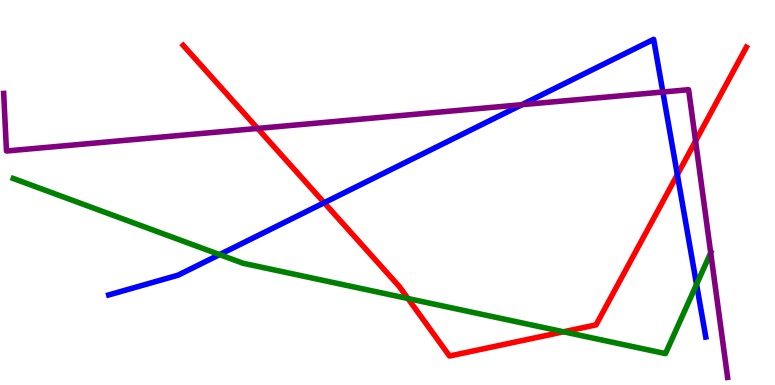[{'lines': ['blue', 'red'], 'intersections': [{'x': 4.18, 'y': 4.73}, {'x': 8.74, 'y': 5.46}]}, {'lines': ['green', 'red'], 'intersections': [{'x': 5.26, 'y': 2.25}, {'x': 7.27, 'y': 1.38}]}, {'lines': ['purple', 'red'], 'intersections': [{'x': 3.32, 'y': 6.66}, {'x': 8.98, 'y': 6.34}]}, {'lines': ['blue', 'green'], 'intersections': [{'x': 2.83, 'y': 3.39}, {'x': 8.99, 'y': 2.61}]}, {'lines': ['blue', 'purple'], 'intersections': [{'x': 6.73, 'y': 7.28}, {'x': 8.55, 'y': 7.61}]}, {'lines': ['green', 'purple'], 'intersections': [{'x': 9.17, 'y': 3.43}]}]